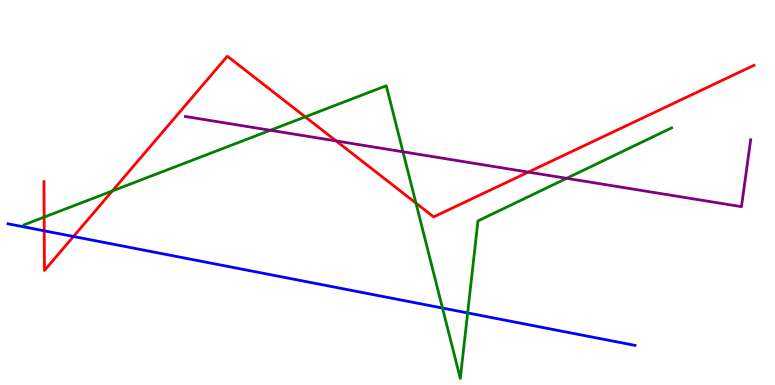[{'lines': ['blue', 'red'], 'intersections': [{'x': 0.571, 'y': 4.0}, {'x': 0.948, 'y': 3.86}]}, {'lines': ['green', 'red'], 'intersections': [{'x': 0.57, 'y': 4.36}, {'x': 1.45, 'y': 5.04}, {'x': 3.94, 'y': 6.96}, {'x': 5.37, 'y': 4.72}]}, {'lines': ['purple', 'red'], 'intersections': [{'x': 4.34, 'y': 6.34}, {'x': 6.82, 'y': 5.53}]}, {'lines': ['blue', 'green'], 'intersections': [{'x': 5.71, 'y': 2.0}, {'x': 6.03, 'y': 1.87}]}, {'lines': ['blue', 'purple'], 'intersections': []}, {'lines': ['green', 'purple'], 'intersections': [{'x': 3.49, 'y': 6.62}, {'x': 5.2, 'y': 6.06}, {'x': 7.31, 'y': 5.37}]}]